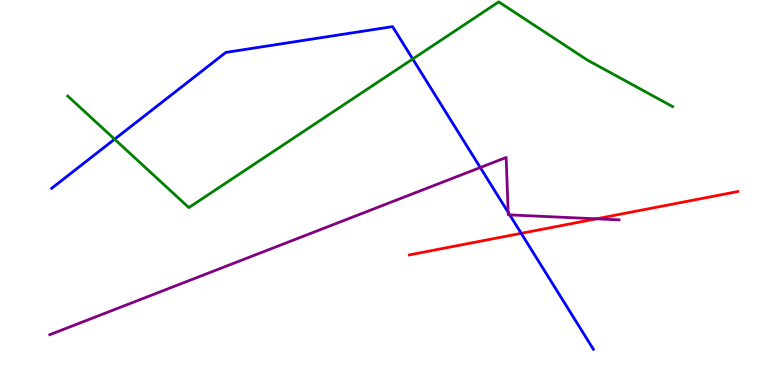[{'lines': ['blue', 'red'], 'intersections': [{'x': 6.73, 'y': 3.94}]}, {'lines': ['green', 'red'], 'intersections': []}, {'lines': ['purple', 'red'], 'intersections': [{'x': 7.7, 'y': 4.32}]}, {'lines': ['blue', 'green'], 'intersections': [{'x': 1.48, 'y': 6.38}, {'x': 5.33, 'y': 8.47}]}, {'lines': ['blue', 'purple'], 'intersections': [{'x': 6.2, 'y': 5.65}, {'x': 6.56, 'y': 4.48}, {'x': 6.58, 'y': 4.42}]}, {'lines': ['green', 'purple'], 'intersections': []}]